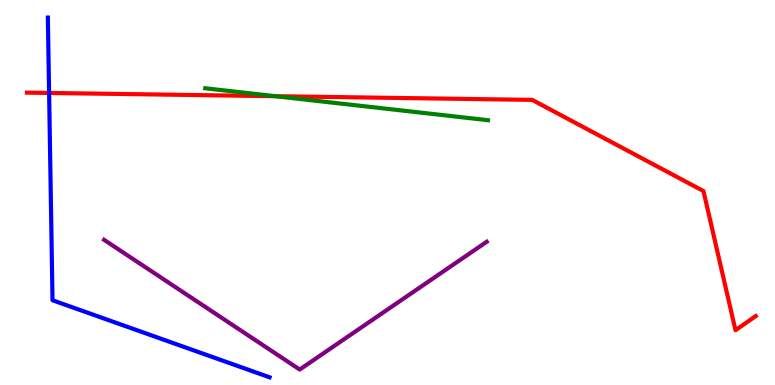[{'lines': ['blue', 'red'], 'intersections': [{'x': 0.634, 'y': 7.59}]}, {'lines': ['green', 'red'], 'intersections': [{'x': 3.55, 'y': 7.5}]}, {'lines': ['purple', 'red'], 'intersections': []}, {'lines': ['blue', 'green'], 'intersections': []}, {'lines': ['blue', 'purple'], 'intersections': []}, {'lines': ['green', 'purple'], 'intersections': []}]